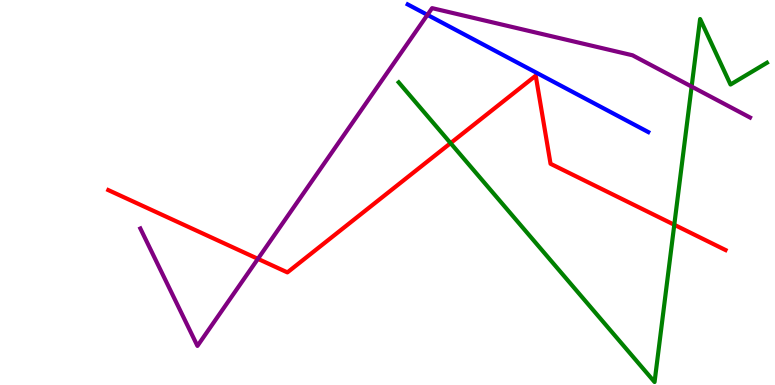[{'lines': ['blue', 'red'], 'intersections': []}, {'lines': ['green', 'red'], 'intersections': [{'x': 5.81, 'y': 6.28}, {'x': 8.7, 'y': 4.16}]}, {'lines': ['purple', 'red'], 'intersections': [{'x': 3.33, 'y': 3.28}]}, {'lines': ['blue', 'green'], 'intersections': []}, {'lines': ['blue', 'purple'], 'intersections': [{'x': 5.52, 'y': 9.61}]}, {'lines': ['green', 'purple'], 'intersections': [{'x': 8.92, 'y': 7.75}]}]